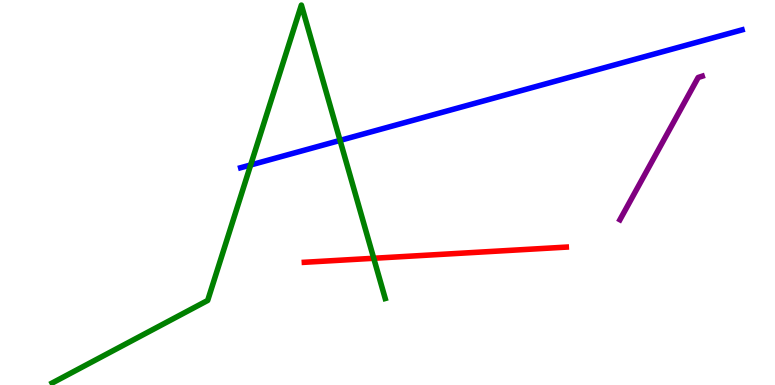[{'lines': ['blue', 'red'], 'intersections': []}, {'lines': ['green', 'red'], 'intersections': [{'x': 4.82, 'y': 3.29}]}, {'lines': ['purple', 'red'], 'intersections': []}, {'lines': ['blue', 'green'], 'intersections': [{'x': 3.23, 'y': 5.71}, {'x': 4.39, 'y': 6.35}]}, {'lines': ['blue', 'purple'], 'intersections': []}, {'lines': ['green', 'purple'], 'intersections': []}]